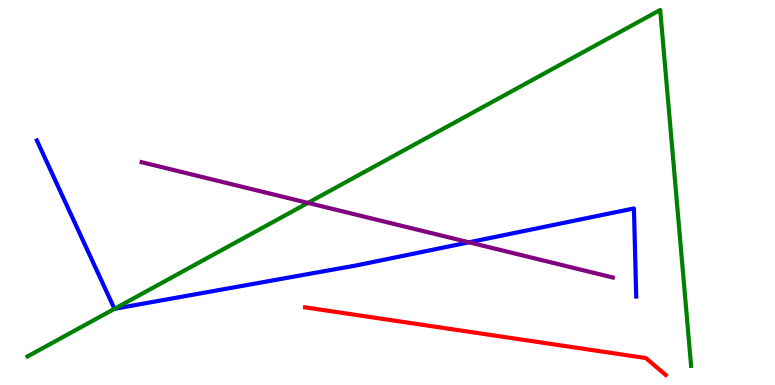[{'lines': ['blue', 'red'], 'intersections': []}, {'lines': ['green', 'red'], 'intersections': []}, {'lines': ['purple', 'red'], 'intersections': []}, {'lines': ['blue', 'green'], 'intersections': [{'x': 1.48, 'y': 1.98}]}, {'lines': ['blue', 'purple'], 'intersections': [{'x': 6.05, 'y': 3.71}]}, {'lines': ['green', 'purple'], 'intersections': [{'x': 3.97, 'y': 4.73}]}]